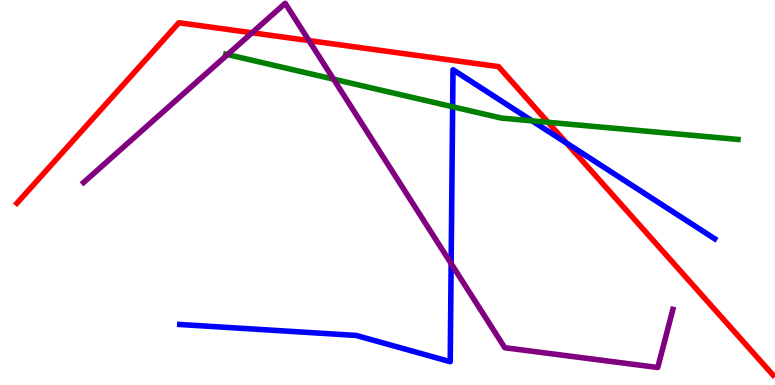[{'lines': ['blue', 'red'], 'intersections': [{'x': 7.31, 'y': 6.28}]}, {'lines': ['green', 'red'], 'intersections': [{'x': 7.07, 'y': 6.82}]}, {'lines': ['purple', 'red'], 'intersections': [{'x': 3.25, 'y': 9.15}, {'x': 3.99, 'y': 8.95}]}, {'lines': ['blue', 'green'], 'intersections': [{'x': 5.84, 'y': 7.23}, {'x': 6.87, 'y': 6.86}]}, {'lines': ['blue', 'purple'], 'intersections': [{'x': 5.82, 'y': 3.15}]}, {'lines': ['green', 'purple'], 'intersections': [{'x': 2.94, 'y': 8.58}, {'x': 4.3, 'y': 7.94}]}]